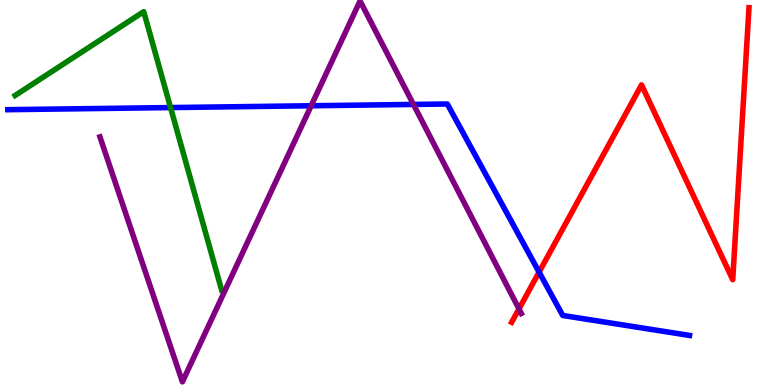[{'lines': ['blue', 'red'], 'intersections': [{'x': 6.96, 'y': 2.93}]}, {'lines': ['green', 'red'], 'intersections': []}, {'lines': ['purple', 'red'], 'intersections': [{'x': 6.7, 'y': 1.98}]}, {'lines': ['blue', 'green'], 'intersections': [{'x': 2.2, 'y': 7.21}]}, {'lines': ['blue', 'purple'], 'intersections': [{'x': 4.02, 'y': 7.25}, {'x': 5.33, 'y': 7.29}]}, {'lines': ['green', 'purple'], 'intersections': []}]